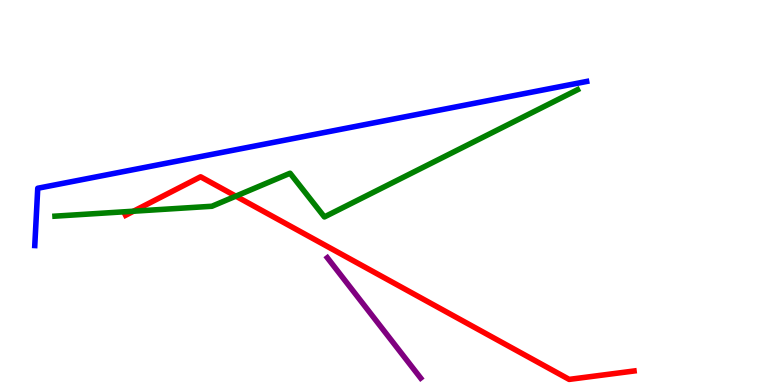[{'lines': ['blue', 'red'], 'intersections': []}, {'lines': ['green', 'red'], 'intersections': [{'x': 1.72, 'y': 4.51}, {'x': 3.04, 'y': 4.91}]}, {'lines': ['purple', 'red'], 'intersections': []}, {'lines': ['blue', 'green'], 'intersections': []}, {'lines': ['blue', 'purple'], 'intersections': []}, {'lines': ['green', 'purple'], 'intersections': []}]